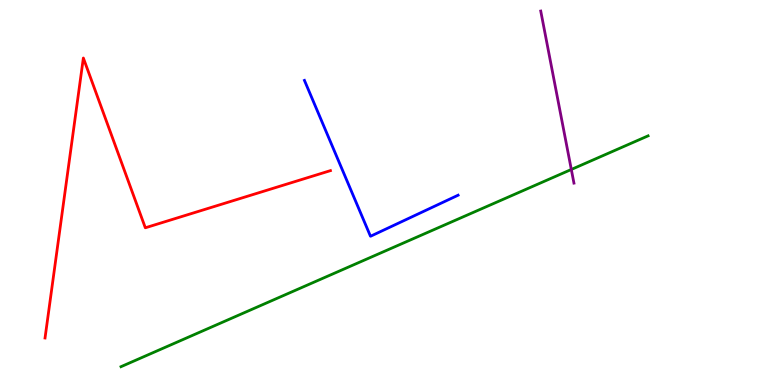[{'lines': ['blue', 'red'], 'intersections': []}, {'lines': ['green', 'red'], 'intersections': []}, {'lines': ['purple', 'red'], 'intersections': []}, {'lines': ['blue', 'green'], 'intersections': []}, {'lines': ['blue', 'purple'], 'intersections': []}, {'lines': ['green', 'purple'], 'intersections': [{'x': 7.37, 'y': 5.6}]}]